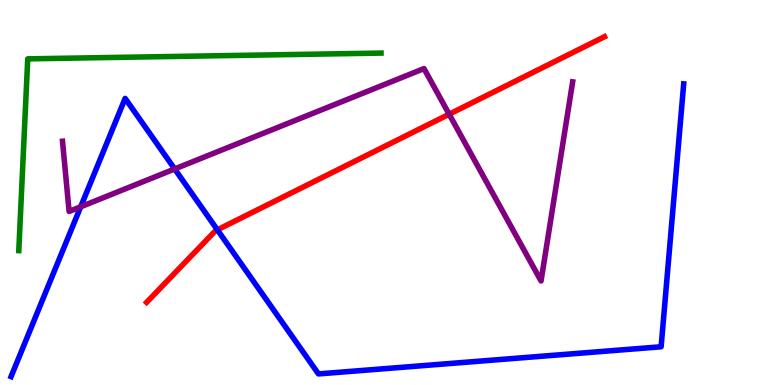[{'lines': ['blue', 'red'], 'intersections': [{'x': 2.8, 'y': 4.03}]}, {'lines': ['green', 'red'], 'intersections': []}, {'lines': ['purple', 'red'], 'intersections': [{'x': 5.8, 'y': 7.03}]}, {'lines': ['blue', 'green'], 'intersections': []}, {'lines': ['blue', 'purple'], 'intersections': [{'x': 1.04, 'y': 4.63}, {'x': 2.25, 'y': 5.61}]}, {'lines': ['green', 'purple'], 'intersections': []}]